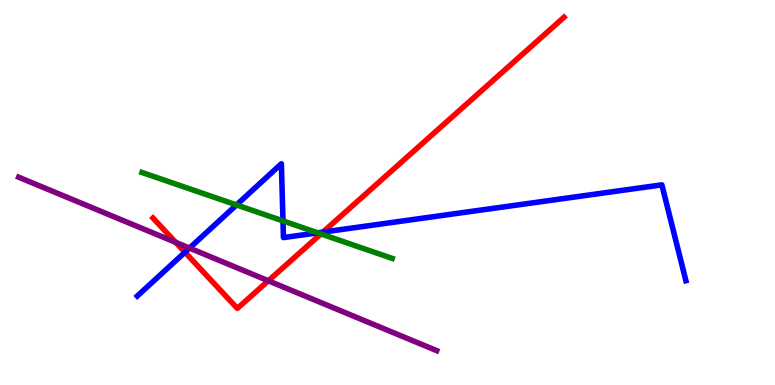[{'lines': ['blue', 'red'], 'intersections': [{'x': 2.39, 'y': 3.45}, {'x': 4.17, 'y': 3.97}]}, {'lines': ['green', 'red'], 'intersections': [{'x': 4.14, 'y': 3.92}]}, {'lines': ['purple', 'red'], 'intersections': [{'x': 2.27, 'y': 3.71}, {'x': 3.46, 'y': 2.71}]}, {'lines': ['blue', 'green'], 'intersections': [{'x': 3.05, 'y': 4.68}, {'x': 3.65, 'y': 4.26}, {'x': 4.1, 'y': 3.95}]}, {'lines': ['blue', 'purple'], 'intersections': [{'x': 2.45, 'y': 3.56}]}, {'lines': ['green', 'purple'], 'intersections': []}]